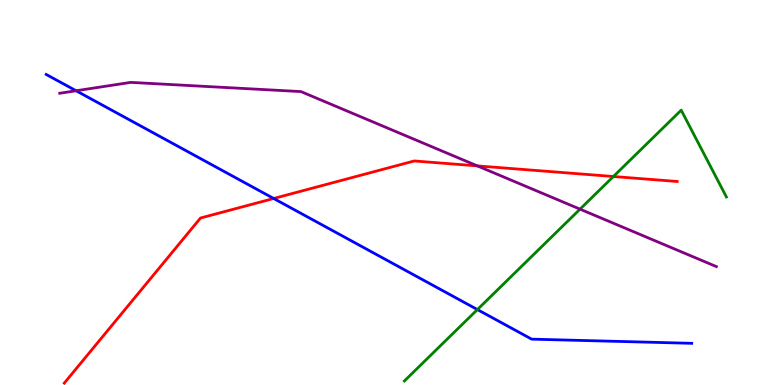[{'lines': ['blue', 'red'], 'intersections': [{'x': 3.53, 'y': 4.84}]}, {'lines': ['green', 'red'], 'intersections': [{'x': 7.91, 'y': 5.42}]}, {'lines': ['purple', 'red'], 'intersections': [{'x': 6.16, 'y': 5.69}]}, {'lines': ['blue', 'green'], 'intersections': [{'x': 6.16, 'y': 1.96}]}, {'lines': ['blue', 'purple'], 'intersections': [{'x': 0.982, 'y': 7.64}]}, {'lines': ['green', 'purple'], 'intersections': [{'x': 7.48, 'y': 4.57}]}]